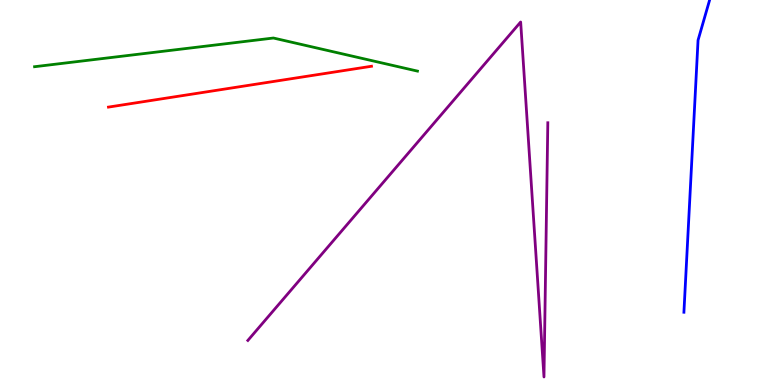[{'lines': ['blue', 'red'], 'intersections': []}, {'lines': ['green', 'red'], 'intersections': []}, {'lines': ['purple', 'red'], 'intersections': []}, {'lines': ['blue', 'green'], 'intersections': []}, {'lines': ['blue', 'purple'], 'intersections': []}, {'lines': ['green', 'purple'], 'intersections': []}]